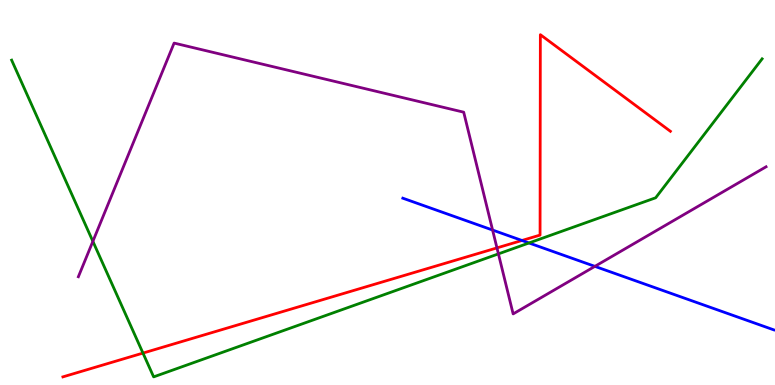[{'lines': ['blue', 'red'], 'intersections': [{'x': 6.73, 'y': 3.75}]}, {'lines': ['green', 'red'], 'intersections': [{'x': 1.84, 'y': 0.829}]}, {'lines': ['purple', 'red'], 'intersections': [{'x': 6.41, 'y': 3.56}]}, {'lines': ['blue', 'green'], 'intersections': [{'x': 6.83, 'y': 3.69}]}, {'lines': ['blue', 'purple'], 'intersections': [{'x': 6.36, 'y': 4.02}, {'x': 7.68, 'y': 3.08}]}, {'lines': ['green', 'purple'], 'intersections': [{'x': 1.2, 'y': 3.73}, {'x': 6.43, 'y': 3.41}]}]